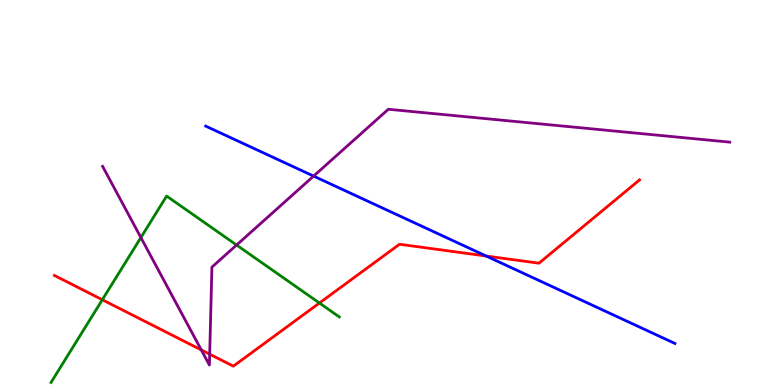[{'lines': ['blue', 'red'], 'intersections': [{'x': 6.27, 'y': 3.35}]}, {'lines': ['green', 'red'], 'intersections': [{'x': 1.32, 'y': 2.21}, {'x': 4.12, 'y': 2.13}]}, {'lines': ['purple', 'red'], 'intersections': [{'x': 2.6, 'y': 0.911}, {'x': 2.71, 'y': 0.801}]}, {'lines': ['blue', 'green'], 'intersections': []}, {'lines': ['blue', 'purple'], 'intersections': [{'x': 4.05, 'y': 5.43}]}, {'lines': ['green', 'purple'], 'intersections': [{'x': 1.82, 'y': 3.83}, {'x': 3.05, 'y': 3.64}]}]